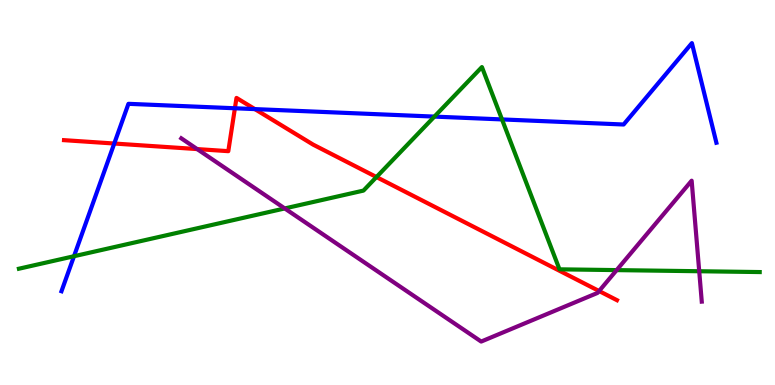[{'lines': ['blue', 'red'], 'intersections': [{'x': 1.47, 'y': 6.27}, {'x': 3.03, 'y': 7.19}, {'x': 3.29, 'y': 7.17}]}, {'lines': ['green', 'red'], 'intersections': [{'x': 4.86, 'y': 5.4}]}, {'lines': ['purple', 'red'], 'intersections': [{'x': 2.54, 'y': 6.13}, {'x': 7.73, 'y': 2.44}]}, {'lines': ['blue', 'green'], 'intersections': [{'x': 0.955, 'y': 3.34}, {'x': 5.61, 'y': 6.97}, {'x': 6.48, 'y': 6.9}]}, {'lines': ['blue', 'purple'], 'intersections': []}, {'lines': ['green', 'purple'], 'intersections': [{'x': 3.67, 'y': 4.59}, {'x': 7.96, 'y': 2.98}, {'x': 9.02, 'y': 2.95}]}]